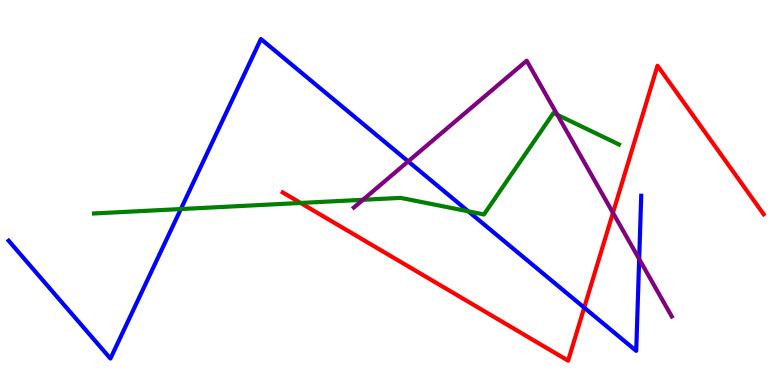[{'lines': ['blue', 'red'], 'intersections': [{'x': 7.54, 'y': 2.01}]}, {'lines': ['green', 'red'], 'intersections': [{'x': 3.88, 'y': 4.73}]}, {'lines': ['purple', 'red'], 'intersections': [{'x': 7.91, 'y': 4.47}]}, {'lines': ['blue', 'green'], 'intersections': [{'x': 2.33, 'y': 4.57}, {'x': 6.04, 'y': 4.51}]}, {'lines': ['blue', 'purple'], 'intersections': [{'x': 5.27, 'y': 5.81}, {'x': 8.25, 'y': 3.27}]}, {'lines': ['green', 'purple'], 'intersections': [{'x': 4.68, 'y': 4.81}, {'x': 7.19, 'y': 7.02}]}]